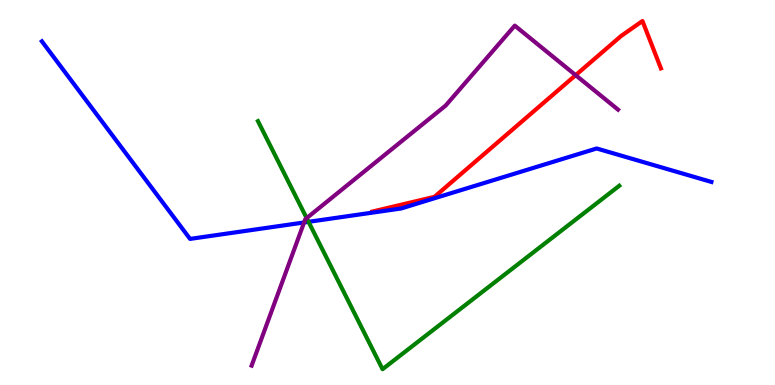[{'lines': ['blue', 'red'], 'intersections': []}, {'lines': ['green', 'red'], 'intersections': []}, {'lines': ['purple', 'red'], 'intersections': [{'x': 7.43, 'y': 8.05}]}, {'lines': ['blue', 'green'], 'intersections': [{'x': 3.98, 'y': 4.24}]}, {'lines': ['blue', 'purple'], 'intersections': [{'x': 3.92, 'y': 4.22}]}, {'lines': ['green', 'purple'], 'intersections': [{'x': 3.96, 'y': 4.33}]}]